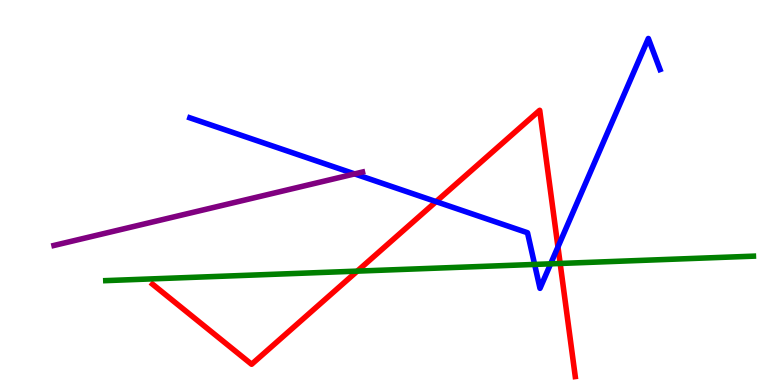[{'lines': ['blue', 'red'], 'intersections': [{'x': 5.63, 'y': 4.76}, {'x': 7.2, 'y': 3.59}]}, {'lines': ['green', 'red'], 'intersections': [{'x': 4.61, 'y': 2.96}, {'x': 7.23, 'y': 3.16}]}, {'lines': ['purple', 'red'], 'intersections': []}, {'lines': ['blue', 'green'], 'intersections': [{'x': 6.9, 'y': 3.13}, {'x': 7.1, 'y': 3.15}]}, {'lines': ['blue', 'purple'], 'intersections': [{'x': 4.58, 'y': 5.48}]}, {'lines': ['green', 'purple'], 'intersections': []}]